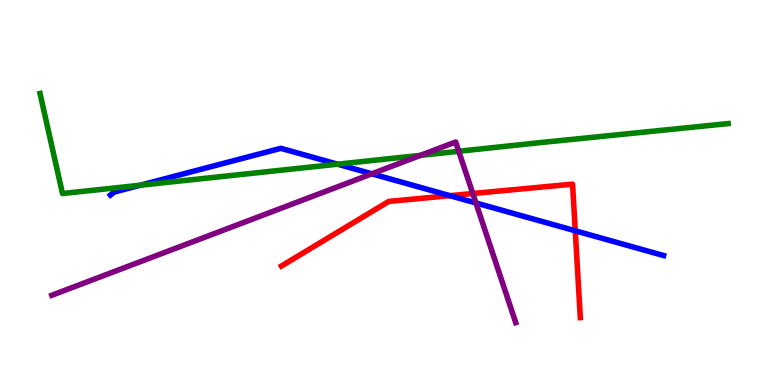[{'lines': ['blue', 'red'], 'intersections': [{'x': 5.81, 'y': 4.92}, {'x': 7.42, 'y': 4.01}]}, {'lines': ['green', 'red'], 'intersections': []}, {'lines': ['purple', 'red'], 'intersections': [{'x': 6.1, 'y': 4.97}]}, {'lines': ['blue', 'green'], 'intersections': [{'x': 1.81, 'y': 5.19}, {'x': 4.36, 'y': 5.74}]}, {'lines': ['blue', 'purple'], 'intersections': [{'x': 4.8, 'y': 5.49}, {'x': 6.14, 'y': 4.73}]}, {'lines': ['green', 'purple'], 'intersections': [{'x': 5.43, 'y': 5.96}, {'x': 5.92, 'y': 6.07}]}]